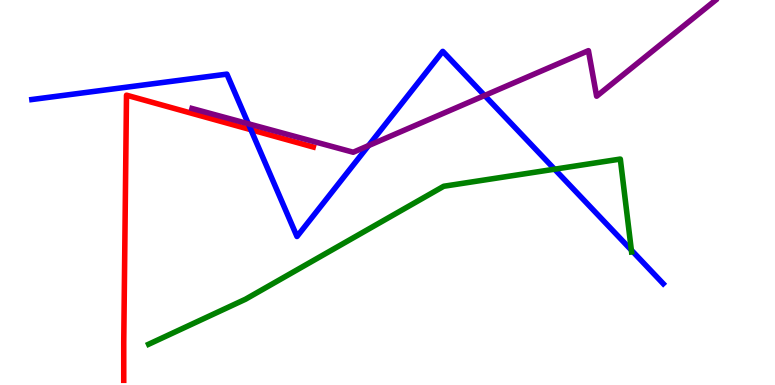[{'lines': ['blue', 'red'], 'intersections': [{'x': 3.24, 'y': 6.63}]}, {'lines': ['green', 'red'], 'intersections': []}, {'lines': ['purple', 'red'], 'intersections': []}, {'lines': ['blue', 'green'], 'intersections': [{'x': 7.16, 'y': 5.61}, {'x': 8.15, 'y': 3.5}]}, {'lines': ['blue', 'purple'], 'intersections': [{'x': 3.2, 'y': 6.78}, {'x': 4.76, 'y': 6.22}, {'x': 6.25, 'y': 7.52}]}, {'lines': ['green', 'purple'], 'intersections': []}]